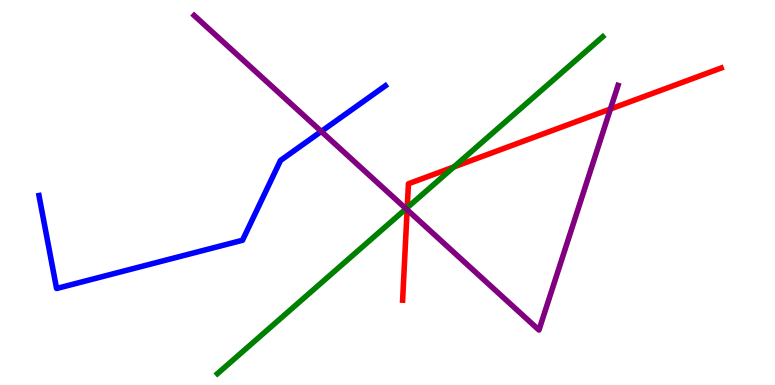[{'lines': ['blue', 'red'], 'intersections': []}, {'lines': ['green', 'red'], 'intersections': [{'x': 5.25, 'y': 4.61}, {'x': 5.86, 'y': 5.66}]}, {'lines': ['purple', 'red'], 'intersections': [{'x': 5.25, 'y': 4.55}, {'x': 7.88, 'y': 7.17}]}, {'lines': ['blue', 'green'], 'intersections': []}, {'lines': ['blue', 'purple'], 'intersections': [{'x': 4.15, 'y': 6.59}]}, {'lines': ['green', 'purple'], 'intersections': [{'x': 5.24, 'y': 4.58}]}]